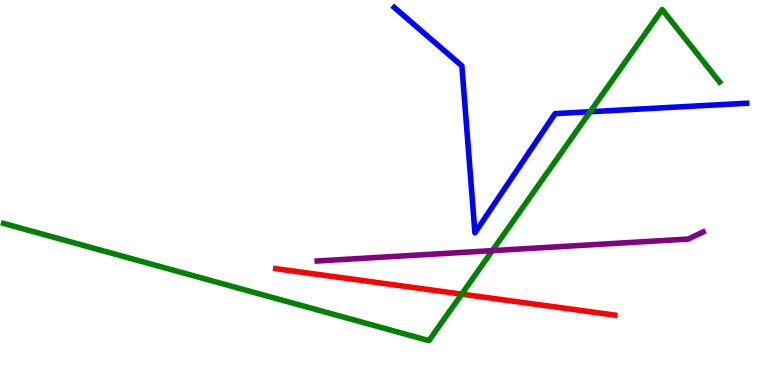[{'lines': ['blue', 'red'], 'intersections': []}, {'lines': ['green', 'red'], 'intersections': [{'x': 5.96, 'y': 2.36}]}, {'lines': ['purple', 'red'], 'intersections': []}, {'lines': ['blue', 'green'], 'intersections': [{'x': 7.62, 'y': 7.1}]}, {'lines': ['blue', 'purple'], 'intersections': []}, {'lines': ['green', 'purple'], 'intersections': [{'x': 6.35, 'y': 3.49}]}]